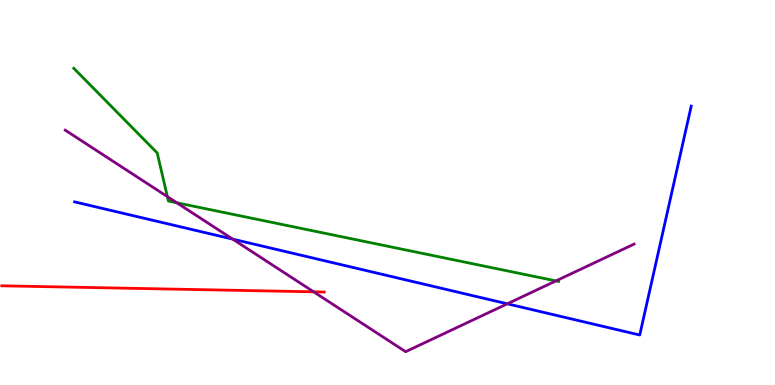[{'lines': ['blue', 'red'], 'intersections': []}, {'lines': ['green', 'red'], 'intersections': []}, {'lines': ['purple', 'red'], 'intersections': [{'x': 4.05, 'y': 2.42}]}, {'lines': ['blue', 'green'], 'intersections': []}, {'lines': ['blue', 'purple'], 'intersections': [{'x': 3.0, 'y': 3.79}, {'x': 6.55, 'y': 2.11}]}, {'lines': ['green', 'purple'], 'intersections': [{'x': 2.16, 'y': 4.89}, {'x': 2.28, 'y': 4.73}, {'x': 7.17, 'y': 2.7}]}]